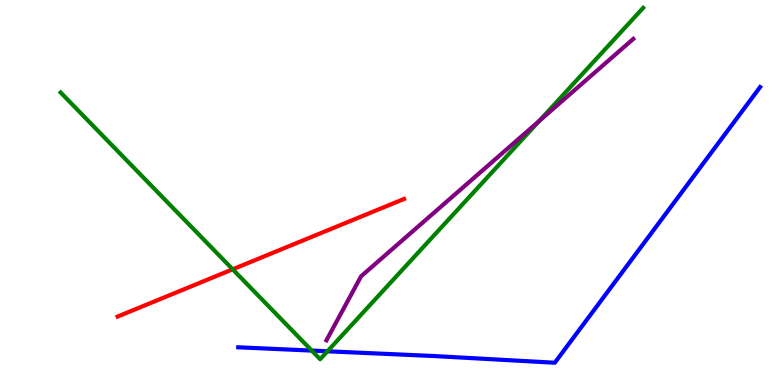[{'lines': ['blue', 'red'], 'intersections': []}, {'lines': ['green', 'red'], 'intersections': [{'x': 3.0, 'y': 3.0}]}, {'lines': ['purple', 'red'], 'intersections': []}, {'lines': ['blue', 'green'], 'intersections': [{'x': 4.02, 'y': 0.894}, {'x': 4.23, 'y': 0.876}]}, {'lines': ['blue', 'purple'], 'intersections': []}, {'lines': ['green', 'purple'], 'intersections': [{'x': 6.96, 'y': 6.86}]}]